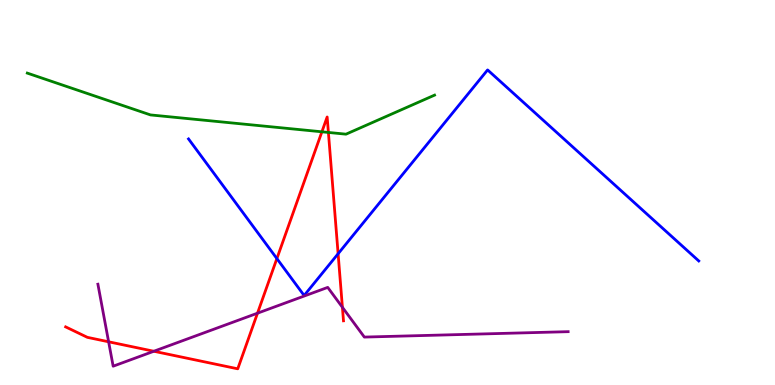[{'lines': ['blue', 'red'], 'intersections': [{'x': 3.57, 'y': 3.28}, {'x': 4.36, 'y': 3.41}]}, {'lines': ['green', 'red'], 'intersections': [{'x': 4.15, 'y': 6.58}, {'x': 4.24, 'y': 6.56}]}, {'lines': ['purple', 'red'], 'intersections': [{'x': 1.4, 'y': 1.12}, {'x': 1.99, 'y': 0.877}, {'x': 3.32, 'y': 1.87}, {'x': 4.42, 'y': 2.02}]}, {'lines': ['blue', 'green'], 'intersections': []}, {'lines': ['blue', 'purple'], 'intersections': []}, {'lines': ['green', 'purple'], 'intersections': []}]